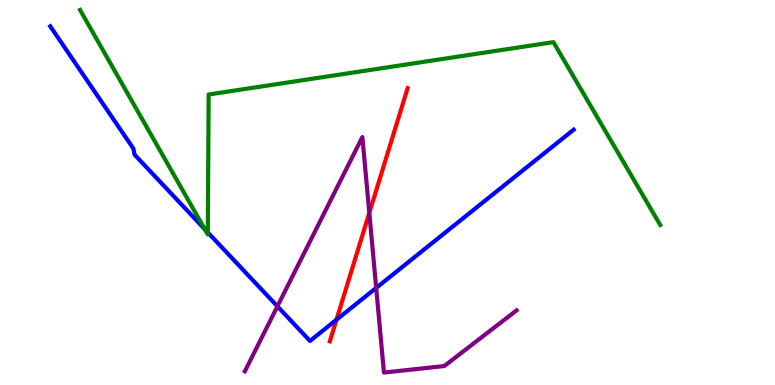[{'lines': ['blue', 'red'], 'intersections': [{'x': 4.34, 'y': 1.7}]}, {'lines': ['green', 'red'], 'intersections': []}, {'lines': ['purple', 'red'], 'intersections': [{'x': 4.77, 'y': 4.47}]}, {'lines': ['blue', 'green'], 'intersections': [{'x': 2.64, 'y': 4.05}, {'x': 2.68, 'y': 3.96}]}, {'lines': ['blue', 'purple'], 'intersections': [{'x': 3.58, 'y': 2.04}, {'x': 4.85, 'y': 2.52}]}, {'lines': ['green', 'purple'], 'intersections': []}]